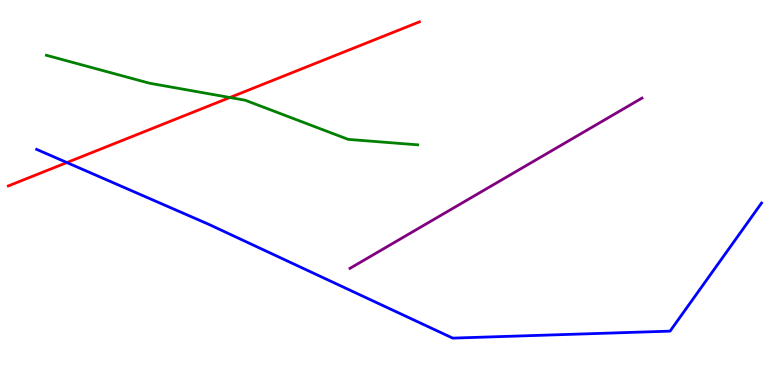[{'lines': ['blue', 'red'], 'intersections': [{'x': 0.863, 'y': 5.78}]}, {'lines': ['green', 'red'], 'intersections': [{'x': 2.97, 'y': 7.47}]}, {'lines': ['purple', 'red'], 'intersections': []}, {'lines': ['blue', 'green'], 'intersections': []}, {'lines': ['blue', 'purple'], 'intersections': []}, {'lines': ['green', 'purple'], 'intersections': []}]